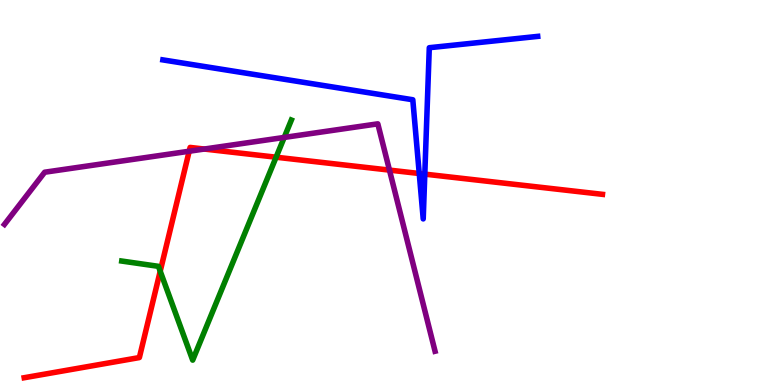[{'lines': ['blue', 'red'], 'intersections': [{'x': 5.41, 'y': 5.49}, {'x': 5.48, 'y': 5.48}]}, {'lines': ['green', 'red'], 'intersections': [{'x': 2.07, 'y': 2.96}, {'x': 3.56, 'y': 5.92}]}, {'lines': ['purple', 'red'], 'intersections': [{'x': 2.44, 'y': 6.07}, {'x': 2.64, 'y': 6.13}, {'x': 5.03, 'y': 5.58}]}, {'lines': ['blue', 'green'], 'intersections': []}, {'lines': ['blue', 'purple'], 'intersections': []}, {'lines': ['green', 'purple'], 'intersections': [{'x': 3.67, 'y': 6.43}]}]